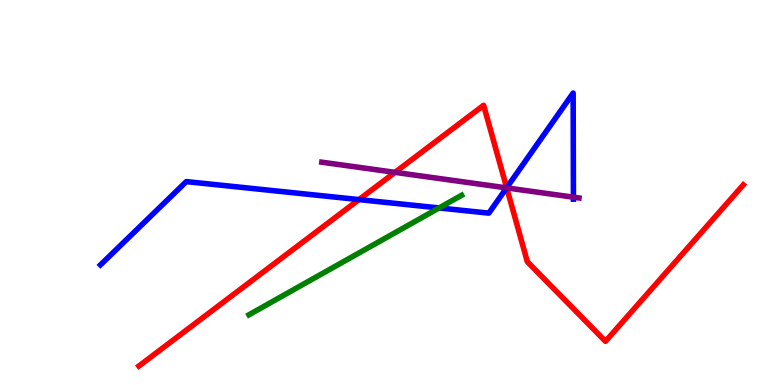[{'lines': ['blue', 'red'], 'intersections': [{'x': 4.63, 'y': 4.82}, {'x': 6.54, 'y': 5.12}]}, {'lines': ['green', 'red'], 'intersections': []}, {'lines': ['purple', 'red'], 'intersections': [{'x': 5.1, 'y': 5.52}, {'x': 6.54, 'y': 5.12}]}, {'lines': ['blue', 'green'], 'intersections': [{'x': 5.67, 'y': 4.6}]}, {'lines': ['blue', 'purple'], 'intersections': [{'x': 6.54, 'y': 5.12}, {'x': 7.4, 'y': 4.88}]}, {'lines': ['green', 'purple'], 'intersections': []}]